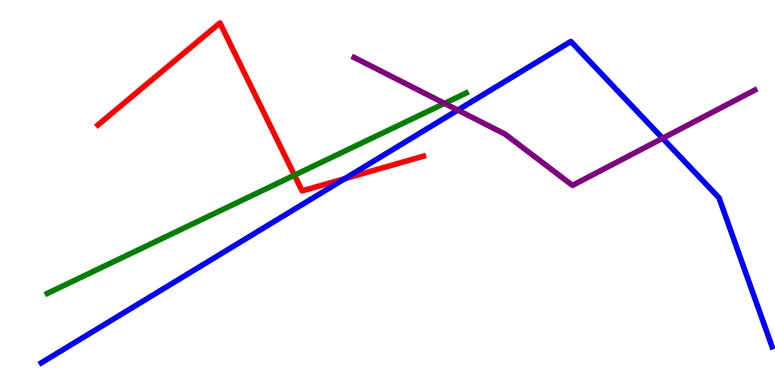[{'lines': ['blue', 'red'], 'intersections': [{'x': 4.45, 'y': 5.36}]}, {'lines': ['green', 'red'], 'intersections': [{'x': 3.8, 'y': 5.45}]}, {'lines': ['purple', 'red'], 'intersections': []}, {'lines': ['blue', 'green'], 'intersections': []}, {'lines': ['blue', 'purple'], 'intersections': [{'x': 5.91, 'y': 7.14}, {'x': 8.55, 'y': 6.41}]}, {'lines': ['green', 'purple'], 'intersections': [{'x': 5.74, 'y': 7.31}]}]